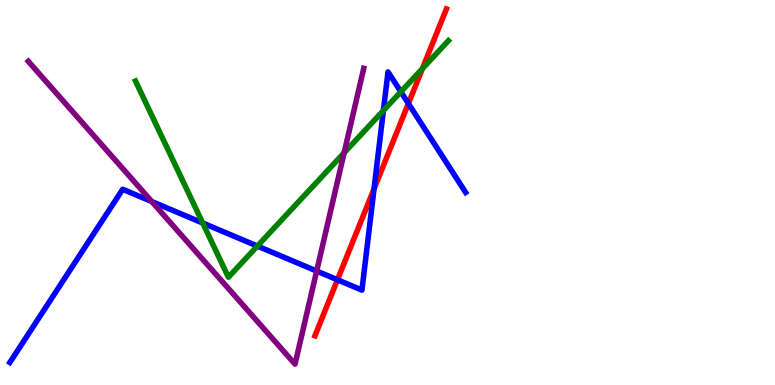[{'lines': ['blue', 'red'], 'intersections': [{'x': 4.35, 'y': 2.73}, {'x': 4.83, 'y': 5.09}, {'x': 5.27, 'y': 7.31}]}, {'lines': ['green', 'red'], 'intersections': [{'x': 5.45, 'y': 8.22}]}, {'lines': ['purple', 'red'], 'intersections': []}, {'lines': ['blue', 'green'], 'intersections': [{'x': 2.62, 'y': 4.21}, {'x': 3.32, 'y': 3.61}, {'x': 4.95, 'y': 7.13}, {'x': 5.17, 'y': 7.62}]}, {'lines': ['blue', 'purple'], 'intersections': [{'x': 1.96, 'y': 4.77}, {'x': 4.09, 'y': 2.96}]}, {'lines': ['green', 'purple'], 'intersections': [{'x': 4.44, 'y': 6.03}]}]